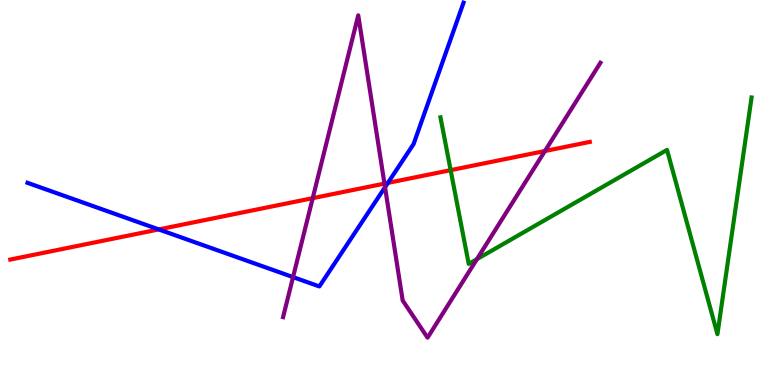[{'lines': ['blue', 'red'], 'intersections': [{'x': 2.05, 'y': 4.04}, {'x': 5.0, 'y': 5.25}]}, {'lines': ['green', 'red'], 'intersections': [{'x': 5.81, 'y': 5.58}]}, {'lines': ['purple', 'red'], 'intersections': [{'x': 4.04, 'y': 4.85}, {'x': 4.96, 'y': 5.23}, {'x': 7.03, 'y': 6.08}]}, {'lines': ['blue', 'green'], 'intersections': []}, {'lines': ['blue', 'purple'], 'intersections': [{'x': 3.78, 'y': 2.8}, {'x': 4.97, 'y': 5.14}]}, {'lines': ['green', 'purple'], 'intersections': [{'x': 6.15, 'y': 3.27}]}]